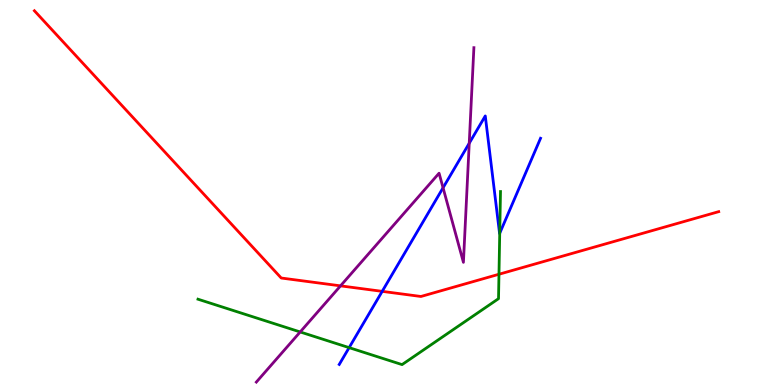[{'lines': ['blue', 'red'], 'intersections': [{'x': 4.93, 'y': 2.43}]}, {'lines': ['green', 'red'], 'intersections': [{'x': 6.44, 'y': 2.88}]}, {'lines': ['purple', 'red'], 'intersections': [{'x': 4.39, 'y': 2.58}]}, {'lines': ['blue', 'green'], 'intersections': [{'x': 4.5, 'y': 0.97}, {'x': 6.45, 'y': 3.94}]}, {'lines': ['blue', 'purple'], 'intersections': [{'x': 5.72, 'y': 5.12}, {'x': 6.05, 'y': 6.28}]}, {'lines': ['green', 'purple'], 'intersections': [{'x': 3.87, 'y': 1.38}]}]